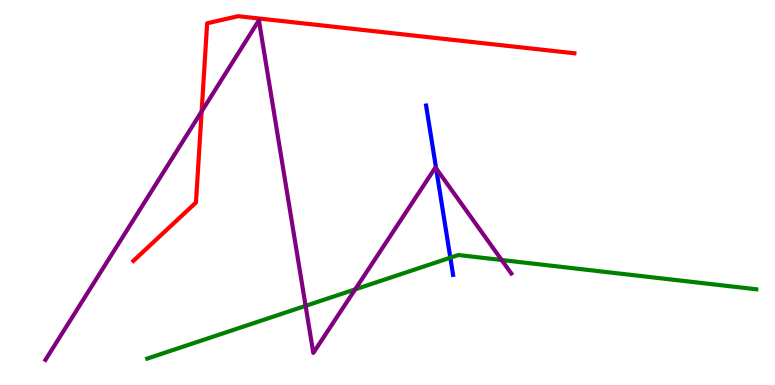[{'lines': ['blue', 'red'], 'intersections': []}, {'lines': ['green', 'red'], 'intersections': []}, {'lines': ['purple', 'red'], 'intersections': [{'x': 2.6, 'y': 7.11}]}, {'lines': ['blue', 'green'], 'intersections': [{'x': 5.81, 'y': 3.31}]}, {'lines': ['blue', 'purple'], 'intersections': [{'x': 5.63, 'y': 5.63}]}, {'lines': ['green', 'purple'], 'intersections': [{'x': 3.94, 'y': 2.06}, {'x': 4.58, 'y': 2.48}, {'x': 6.47, 'y': 3.25}]}]